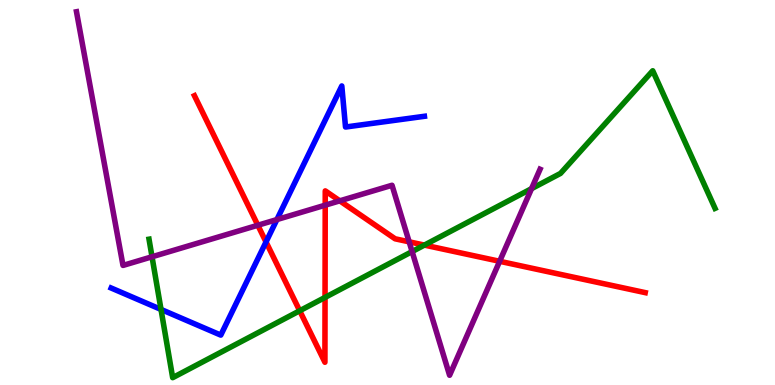[{'lines': ['blue', 'red'], 'intersections': [{'x': 3.43, 'y': 3.72}]}, {'lines': ['green', 'red'], 'intersections': [{'x': 3.87, 'y': 1.93}, {'x': 4.19, 'y': 2.27}, {'x': 5.48, 'y': 3.63}]}, {'lines': ['purple', 'red'], 'intersections': [{'x': 3.33, 'y': 4.15}, {'x': 4.2, 'y': 4.67}, {'x': 4.38, 'y': 4.78}, {'x': 5.28, 'y': 3.72}, {'x': 6.45, 'y': 3.21}]}, {'lines': ['blue', 'green'], 'intersections': [{'x': 2.08, 'y': 1.96}]}, {'lines': ['blue', 'purple'], 'intersections': [{'x': 3.57, 'y': 4.3}]}, {'lines': ['green', 'purple'], 'intersections': [{'x': 1.96, 'y': 3.33}, {'x': 5.32, 'y': 3.47}, {'x': 6.86, 'y': 5.1}]}]